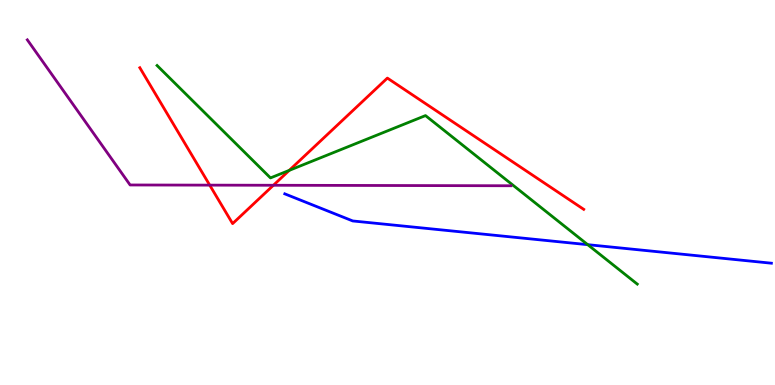[{'lines': ['blue', 'red'], 'intersections': []}, {'lines': ['green', 'red'], 'intersections': [{'x': 3.73, 'y': 5.57}]}, {'lines': ['purple', 'red'], 'intersections': [{'x': 2.71, 'y': 5.19}, {'x': 3.53, 'y': 5.19}]}, {'lines': ['blue', 'green'], 'intersections': [{'x': 7.58, 'y': 3.64}]}, {'lines': ['blue', 'purple'], 'intersections': []}, {'lines': ['green', 'purple'], 'intersections': []}]